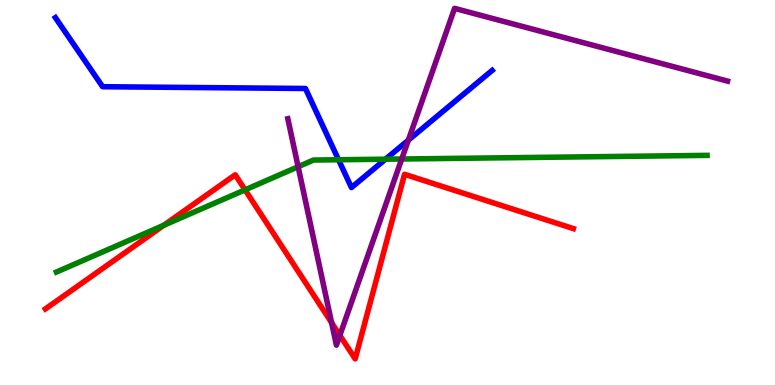[{'lines': ['blue', 'red'], 'intersections': []}, {'lines': ['green', 'red'], 'intersections': [{'x': 2.11, 'y': 4.15}, {'x': 3.16, 'y': 5.07}]}, {'lines': ['purple', 'red'], 'intersections': [{'x': 4.28, 'y': 1.62}, {'x': 4.39, 'y': 1.29}]}, {'lines': ['blue', 'green'], 'intersections': [{'x': 4.37, 'y': 5.85}, {'x': 4.97, 'y': 5.86}]}, {'lines': ['blue', 'purple'], 'intersections': [{'x': 5.27, 'y': 6.36}]}, {'lines': ['green', 'purple'], 'intersections': [{'x': 3.85, 'y': 5.67}, {'x': 5.18, 'y': 5.87}]}]